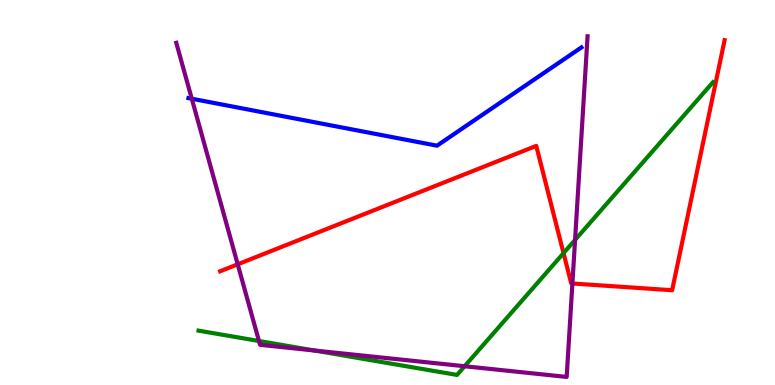[{'lines': ['blue', 'red'], 'intersections': []}, {'lines': ['green', 'red'], 'intersections': [{'x': 7.27, 'y': 3.43}]}, {'lines': ['purple', 'red'], 'intersections': [{'x': 3.07, 'y': 3.13}, {'x': 7.39, 'y': 2.64}]}, {'lines': ['blue', 'green'], 'intersections': []}, {'lines': ['blue', 'purple'], 'intersections': [{'x': 2.47, 'y': 7.44}]}, {'lines': ['green', 'purple'], 'intersections': [{'x': 3.34, 'y': 1.14}, {'x': 4.06, 'y': 0.895}, {'x': 6.0, 'y': 0.487}, {'x': 7.42, 'y': 3.77}]}]